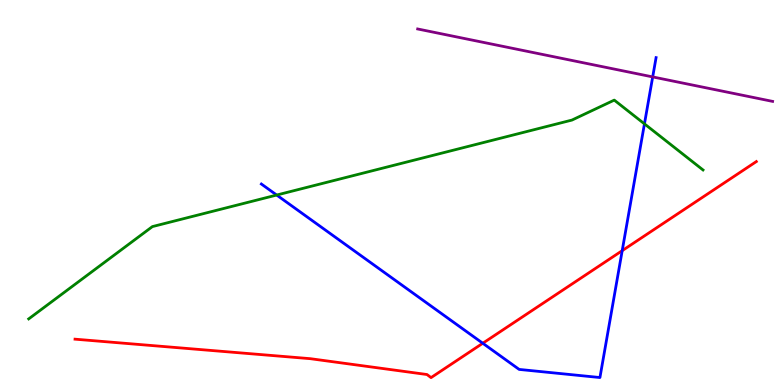[{'lines': ['blue', 'red'], 'intersections': [{'x': 6.23, 'y': 1.08}, {'x': 8.03, 'y': 3.49}]}, {'lines': ['green', 'red'], 'intersections': []}, {'lines': ['purple', 'red'], 'intersections': []}, {'lines': ['blue', 'green'], 'intersections': [{'x': 3.57, 'y': 4.93}, {'x': 8.32, 'y': 6.78}]}, {'lines': ['blue', 'purple'], 'intersections': [{'x': 8.42, 'y': 8.0}]}, {'lines': ['green', 'purple'], 'intersections': []}]